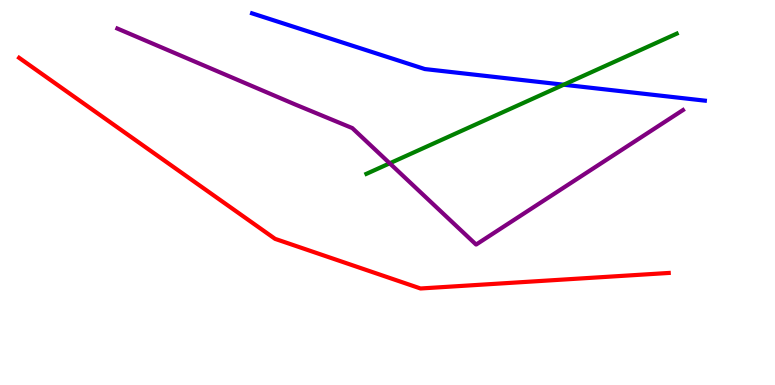[{'lines': ['blue', 'red'], 'intersections': []}, {'lines': ['green', 'red'], 'intersections': []}, {'lines': ['purple', 'red'], 'intersections': []}, {'lines': ['blue', 'green'], 'intersections': [{'x': 7.27, 'y': 7.8}]}, {'lines': ['blue', 'purple'], 'intersections': []}, {'lines': ['green', 'purple'], 'intersections': [{'x': 5.03, 'y': 5.76}]}]